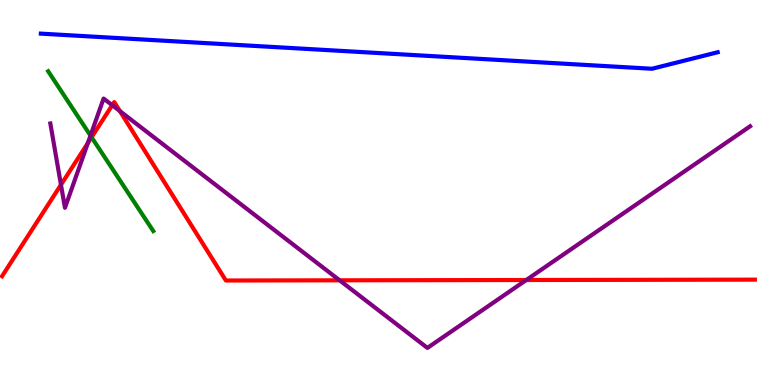[{'lines': ['blue', 'red'], 'intersections': []}, {'lines': ['green', 'red'], 'intersections': [{'x': 1.18, 'y': 6.43}]}, {'lines': ['purple', 'red'], 'intersections': [{'x': 0.787, 'y': 5.2}, {'x': 1.13, 'y': 6.29}, {'x': 1.45, 'y': 7.27}, {'x': 1.55, 'y': 7.11}, {'x': 4.38, 'y': 2.72}, {'x': 6.79, 'y': 2.73}]}, {'lines': ['blue', 'green'], 'intersections': []}, {'lines': ['blue', 'purple'], 'intersections': []}, {'lines': ['green', 'purple'], 'intersections': [{'x': 1.17, 'y': 6.48}]}]